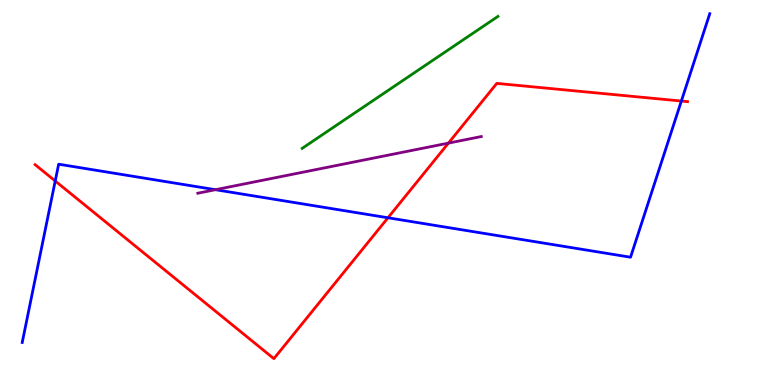[{'lines': ['blue', 'red'], 'intersections': [{'x': 0.713, 'y': 5.3}, {'x': 5.01, 'y': 4.34}, {'x': 8.79, 'y': 7.38}]}, {'lines': ['green', 'red'], 'intersections': []}, {'lines': ['purple', 'red'], 'intersections': [{'x': 5.79, 'y': 6.28}]}, {'lines': ['blue', 'green'], 'intersections': []}, {'lines': ['blue', 'purple'], 'intersections': [{'x': 2.78, 'y': 5.07}]}, {'lines': ['green', 'purple'], 'intersections': []}]